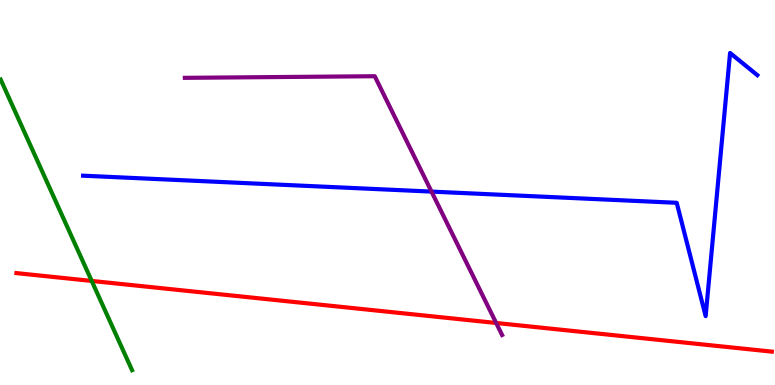[{'lines': ['blue', 'red'], 'intersections': []}, {'lines': ['green', 'red'], 'intersections': [{'x': 1.18, 'y': 2.7}]}, {'lines': ['purple', 'red'], 'intersections': [{'x': 6.4, 'y': 1.61}]}, {'lines': ['blue', 'green'], 'intersections': []}, {'lines': ['blue', 'purple'], 'intersections': [{'x': 5.57, 'y': 5.02}]}, {'lines': ['green', 'purple'], 'intersections': []}]